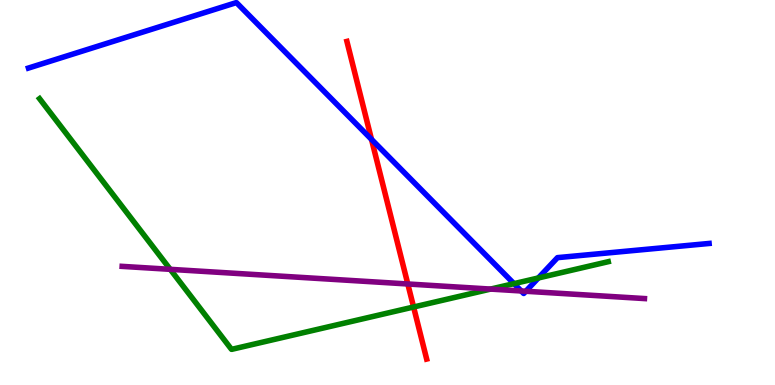[{'lines': ['blue', 'red'], 'intersections': [{'x': 4.79, 'y': 6.38}]}, {'lines': ['green', 'red'], 'intersections': [{'x': 5.34, 'y': 2.03}]}, {'lines': ['purple', 'red'], 'intersections': [{'x': 5.26, 'y': 2.62}]}, {'lines': ['blue', 'green'], 'intersections': [{'x': 6.63, 'y': 2.63}, {'x': 6.95, 'y': 2.78}]}, {'lines': ['blue', 'purple'], 'intersections': [{'x': 6.73, 'y': 2.44}, {'x': 6.78, 'y': 2.43}]}, {'lines': ['green', 'purple'], 'intersections': [{'x': 2.2, 'y': 3.0}, {'x': 6.33, 'y': 2.49}]}]